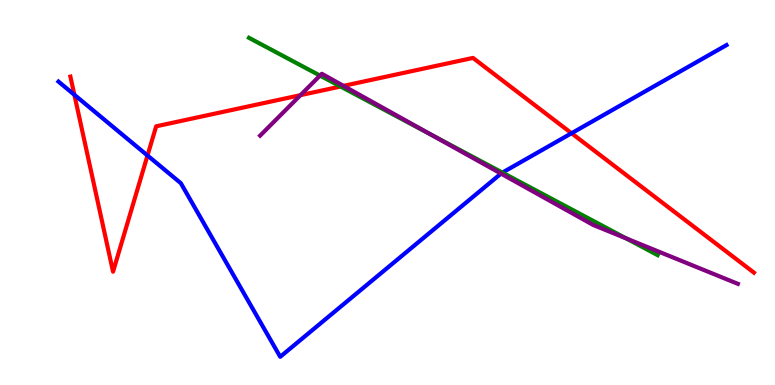[{'lines': ['blue', 'red'], 'intersections': [{'x': 0.96, 'y': 7.54}, {'x': 1.9, 'y': 5.96}, {'x': 7.37, 'y': 6.54}]}, {'lines': ['green', 'red'], 'intersections': [{'x': 4.39, 'y': 7.75}]}, {'lines': ['purple', 'red'], 'intersections': [{'x': 3.88, 'y': 7.53}, {'x': 4.43, 'y': 7.77}]}, {'lines': ['blue', 'green'], 'intersections': [{'x': 6.48, 'y': 5.52}]}, {'lines': ['blue', 'purple'], 'intersections': [{'x': 6.46, 'y': 5.49}]}, {'lines': ['green', 'purple'], 'intersections': [{'x': 4.13, 'y': 8.04}, {'x': 5.56, 'y': 6.5}, {'x': 8.08, 'y': 3.81}]}]